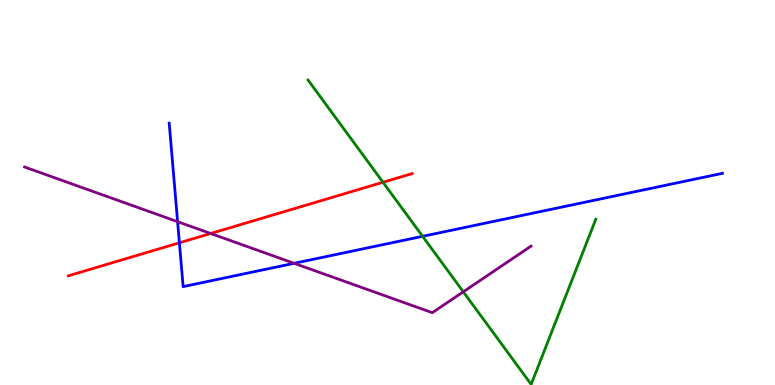[{'lines': ['blue', 'red'], 'intersections': [{'x': 2.31, 'y': 3.69}]}, {'lines': ['green', 'red'], 'intersections': [{'x': 4.94, 'y': 5.27}]}, {'lines': ['purple', 'red'], 'intersections': [{'x': 2.72, 'y': 3.93}]}, {'lines': ['blue', 'green'], 'intersections': [{'x': 5.45, 'y': 3.86}]}, {'lines': ['blue', 'purple'], 'intersections': [{'x': 2.29, 'y': 4.24}, {'x': 3.8, 'y': 3.16}]}, {'lines': ['green', 'purple'], 'intersections': [{'x': 5.98, 'y': 2.42}]}]